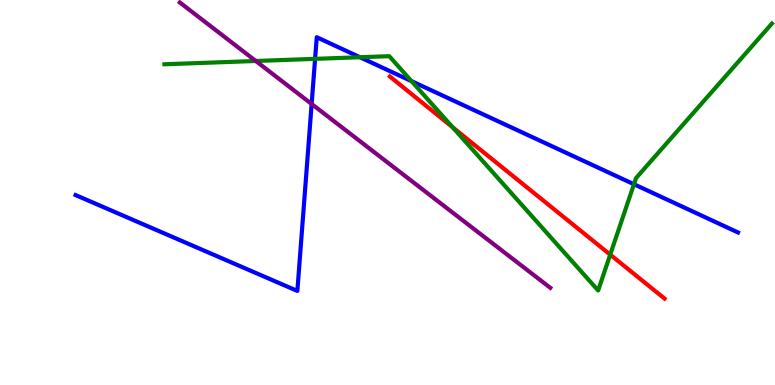[{'lines': ['blue', 'red'], 'intersections': []}, {'lines': ['green', 'red'], 'intersections': [{'x': 5.84, 'y': 6.7}, {'x': 7.87, 'y': 3.39}]}, {'lines': ['purple', 'red'], 'intersections': []}, {'lines': ['blue', 'green'], 'intersections': [{'x': 4.07, 'y': 8.47}, {'x': 4.64, 'y': 8.51}, {'x': 5.31, 'y': 7.89}, {'x': 8.18, 'y': 5.21}]}, {'lines': ['blue', 'purple'], 'intersections': [{'x': 4.02, 'y': 7.3}]}, {'lines': ['green', 'purple'], 'intersections': [{'x': 3.3, 'y': 8.42}]}]